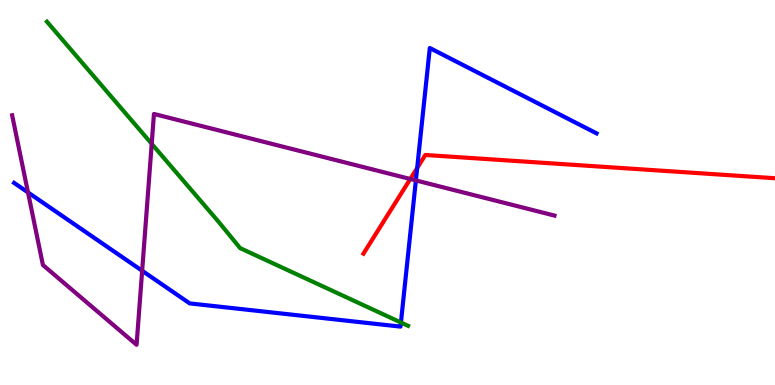[{'lines': ['blue', 'red'], 'intersections': [{'x': 5.38, 'y': 5.64}]}, {'lines': ['green', 'red'], 'intersections': []}, {'lines': ['purple', 'red'], 'intersections': [{'x': 5.29, 'y': 5.35}]}, {'lines': ['blue', 'green'], 'intersections': [{'x': 5.17, 'y': 1.62}]}, {'lines': ['blue', 'purple'], 'intersections': [{'x': 0.361, 'y': 5.0}, {'x': 1.83, 'y': 2.97}, {'x': 5.37, 'y': 5.31}]}, {'lines': ['green', 'purple'], 'intersections': [{'x': 1.96, 'y': 6.26}]}]